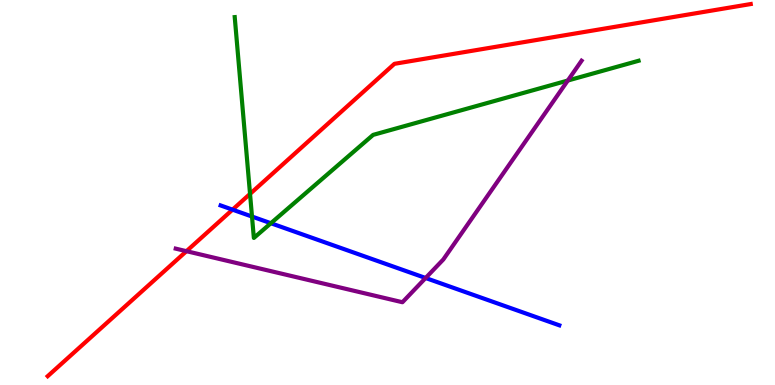[{'lines': ['blue', 'red'], 'intersections': [{'x': 3.0, 'y': 4.55}]}, {'lines': ['green', 'red'], 'intersections': [{'x': 3.23, 'y': 4.96}]}, {'lines': ['purple', 'red'], 'intersections': [{'x': 2.41, 'y': 3.48}]}, {'lines': ['blue', 'green'], 'intersections': [{'x': 3.25, 'y': 4.38}, {'x': 3.5, 'y': 4.2}]}, {'lines': ['blue', 'purple'], 'intersections': [{'x': 5.49, 'y': 2.78}]}, {'lines': ['green', 'purple'], 'intersections': [{'x': 7.33, 'y': 7.91}]}]